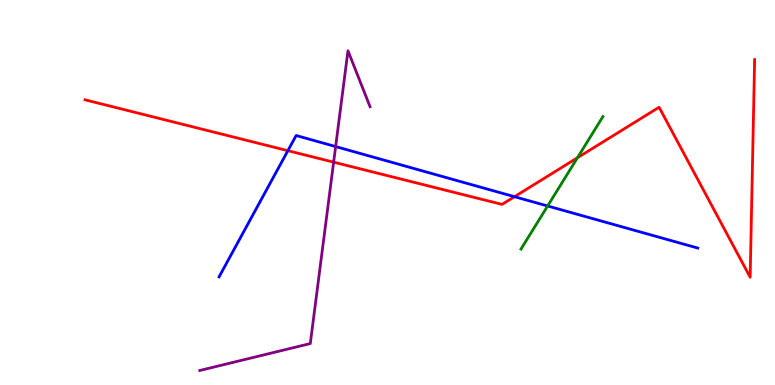[{'lines': ['blue', 'red'], 'intersections': [{'x': 3.71, 'y': 6.09}, {'x': 6.64, 'y': 4.89}]}, {'lines': ['green', 'red'], 'intersections': [{'x': 7.45, 'y': 5.9}]}, {'lines': ['purple', 'red'], 'intersections': [{'x': 4.31, 'y': 5.79}]}, {'lines': ['blue', 'green'], 'intersections': [{'x': 7.07, 'y': 4.65}]}, {'lines': ['blue', 'purple'], 'intersections': [{'x': 4.33, 'y': 6.19}]}, {'lines': ['green', 'purple'], 'intersections': []}]